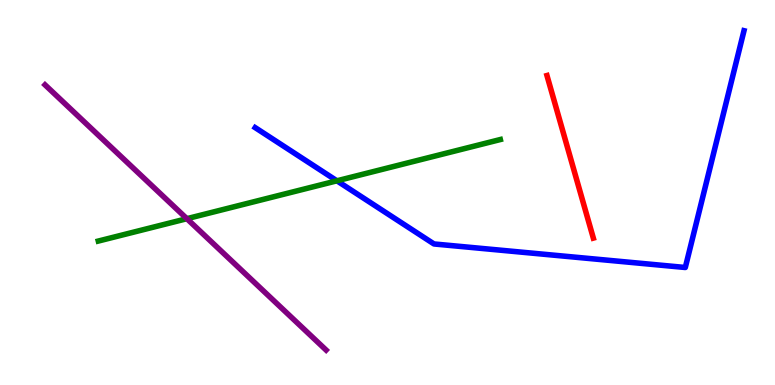[{'lines': ['blue', 'red'], 'intersections': []}, {'lines': ['green', 'red'], 'intersections': []}, {'lines': ['purple', 'red'], 'intersections': []}, {'lines': ['blue', 'green'], 'intersections': [{'x': 4.35, 'y': 5.3}]}, {'lines': ['blue', 'purple'], 'intersections': []}, {'lines': ['green', 'purple'], 'intersections': [{'x': 2.41, 'y': 4.32}]}]